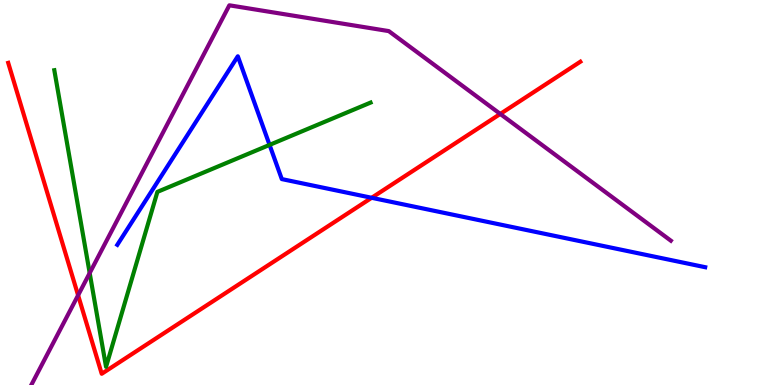[{'lines': ['blue', 'red'], 'intersections': [{'x': 4.8, 'y': 4.86}]}, {'lines': ['green', 'red'], 'intersections': []}, {'lines': ['purple', 'red'], 'intersections': [{'x': 1.01, 'y': 2.33}, {'x': 6.46, 'y': 7.04}]}, {'lines': ['blue', 'green'], 'intersections': [{'x': 3.48, 'y': 6.24}]}, {'lines': ['blue', 'purple'], 'intersections': []}, {'lines': ['green', 'purple'], 'intersections': [{'x': 1.16, 'y': 2.91}]}]